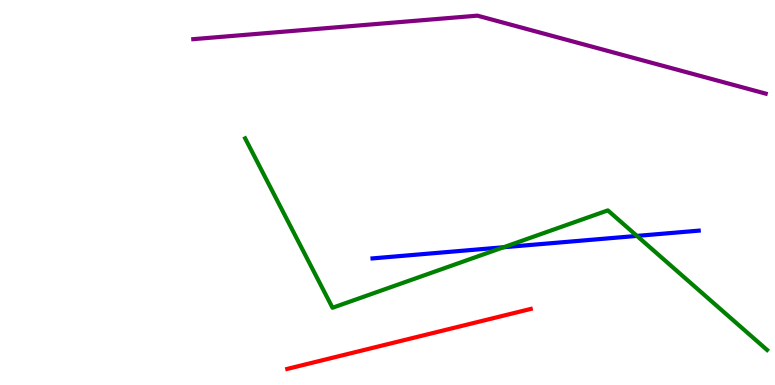[{'lines': ['blue', 'red'], 'intersections': []}, {'lines': ['green', 'red'], 'intersections': []}, {'lines': ['purple', 'red'], 'intersections': []}, {'lines': ['blue', 'green'], 'intersections': [{'x': 6.5, 'y': 3.58}, {'x': 8.22, 'y': 3.87}]}, {'lines': ['blue', 'purple'], 'intersections': []}, {'lines': ['green', 'purple'], 'intersections': []}]